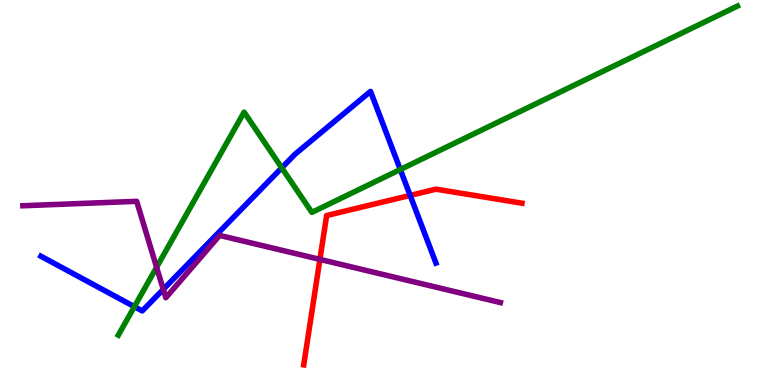[{'lines': ['blue', 'red'], 'intersections': [{'x': 5.29, 'y': 4.92}]}, {'lines': ['green', 'red'], 'intersections': []}, {'lines': ['purple', 'red'], 'intersections': [{'x': 4.13, 'y': 3.26}]}, {'lines': ['blue', 'green'], 'intersections': [{'x': 1.73, 'y': 2.03}, {'x': 3.64, 'y': 5.64}, {'x': 5.17, 'y': 5.6}]}, {'lines': ['blue', 'purple'], 'intersections': [{'x': 2.11, 'y': 2.48}]}, {'lines': ['green', 'purple'], 'intersections': [{'x': 2.02, 'y': 3.06}]}]